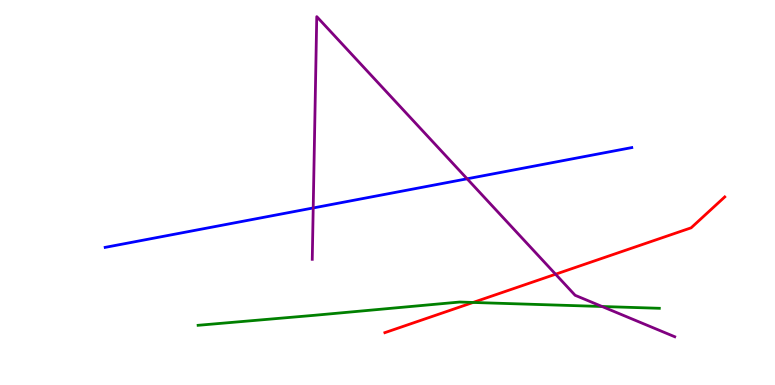[{'lines': ['blue', 'red'], 'intersections': []}, {'lines': ['green', 'red'], 'intersections': [{'x': 6.1, 'y': 2.14}]}, {'lines': ['purple', 'red'], 'intersections': [{'x': 7.17, 'y': 2.88}]}, {'lines': ['blue', 'green'], 'intersections': []}, {'lines': ['blue', 'purple'], 'intersections': [{'x': 4.04, 'y': 4.6}, {'x': 6.03, 'y': 5.36}]}, {'lines': ['green', 'purple'], 'intersections': [{'x': 7.77, 'y': 2.04}]}]